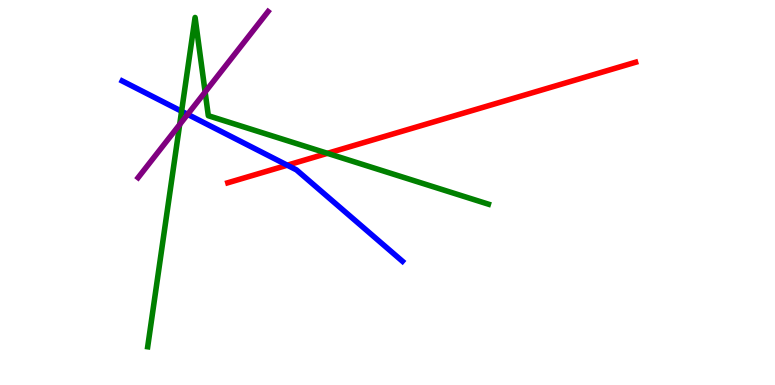[{'lines': ['blue', 'red'], 'intersections': [{'x': 3.71, 'y': 5.71}]}, {'lines': ['green', 'red'], 'intersections': [{'x': 4.22, 'y': 6.02}]}, {'lines': ['purple', 'red'], 'intersections': []}, {'lines': ['blue', 'green'], 'intersections': [{'x': 2.34, 'y': 7.11}]}, {'lines': ['blue', 'purple'], 'intersections': [{'x': 2.42, 'y': 7.03}]}, {'lines': ['green', 'purple'], 'intersections': [{'x': 2.32, 'y': 6.77}, {'x': 2.65, 'y': 7.61}]}]